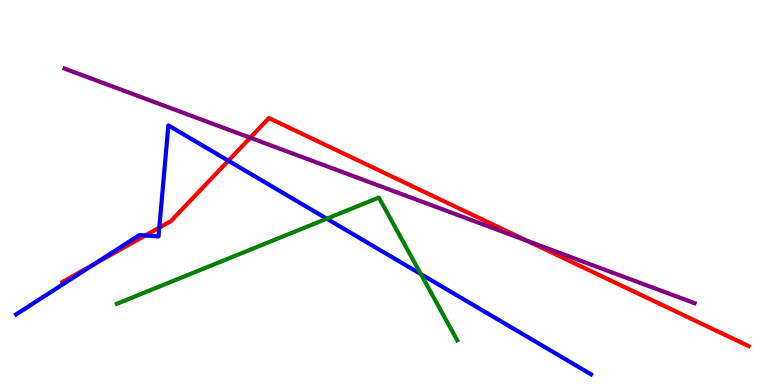[{'lines': ['blue', 'red'], 'intersections': [{'x': 1.21, 'y': 3.13}, {'x': 1.87, 'y': 3.88}, {'x': 2.06, 'y': 4.09}, {'x': 2.95, 'y': 5.82}]}, {'lines': ['green', 'red'], 'intersections': []}, {'lines': ['purple', 'red'], 'intersections': [{'x': 3.23, 'y': 6.42}, {'x': 6.81, 'y': 3.74}]}, {'lines': ['blue', 'green'], 'intersections': [{'x': 4.22, 'y': 4.32}, {'x': 5.43, 'y': 2.88}]}, {'lines': ['blue', 'purple'], 'intersections': []}, {'lines': ['green', 'purple'], 'intersections': []}]